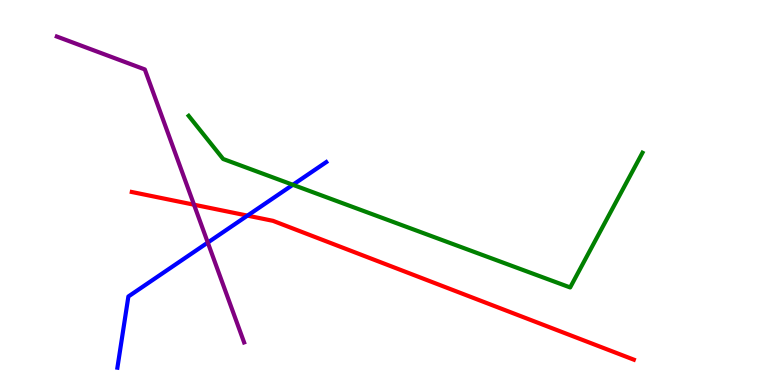[{'lines': ['blue', 'red'], 'intersections': [{'x': 3.19, 'y': 4.4}]}, {'lines': ['green', 'red'], 'intersections': []}, {'lines': ['purple', 'red'], 'intersections': [{'x': 2.5, 'y': 4.68}]}, {'lines': ['blue', 'green'], 'intersections': [{'x': 3.78, 'y': 5.2}]}, {'lines': ['blue', 'purple'], 'intersections': [{'x': 2.68, 'y': 3.7}]}, {'lines': ['green', 'purple'], 'intersections': []}]